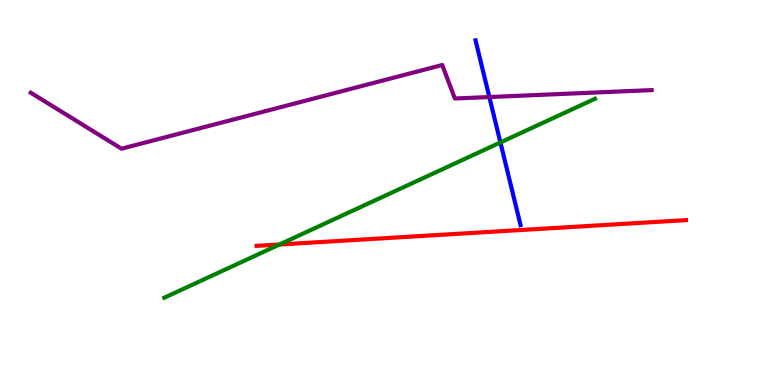[{'lines': ['blue', 'red'], 'intersections': []}, {'lines': ['green', 'red'], 'intersections': [{'x': 3.61, 'y': 3.65}]}, {'lines': ['purple', 'red'], 'intersections': []}, {'lines': ['blue', 'green'], 'intersections': [{'x': 6.46, 'y': 6.3}]}, {'lines': ['blue', 'purple'], 'intersections': [{'x': 6.31, 'y': 7.48}]}, {'lines': ['green', 'purple'], 'intersections': []}]